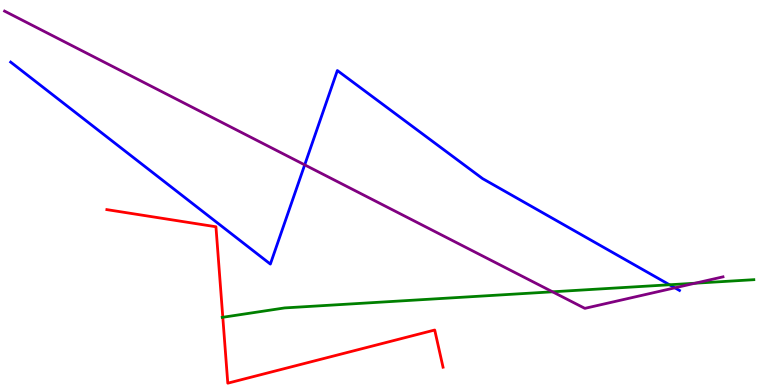[{'lines': ['blue', 'red'], 'intersections': []}, {'lines': ['green', 'red'], 'intersections': [{'x': 2.87, 'y': 1.76}]}, {'lines': ['purple', 'red'], 'intersections': []}, {'lines': ['blue', 'green'], 'intersections': [{'x': 8.64, 'y': 2.6}]}, {'lines': ['blue', 'purple'], 'intersections': [{'x': 3.93, 'y': 5.72}, {'x': 8.71, 'y': 2.52}]}, {'lines': ['green', 'purple'], 'intersections': [{'x': 7.13, 'y': 2.42}, {'x': 8.97, 'y': 2.64}]}]